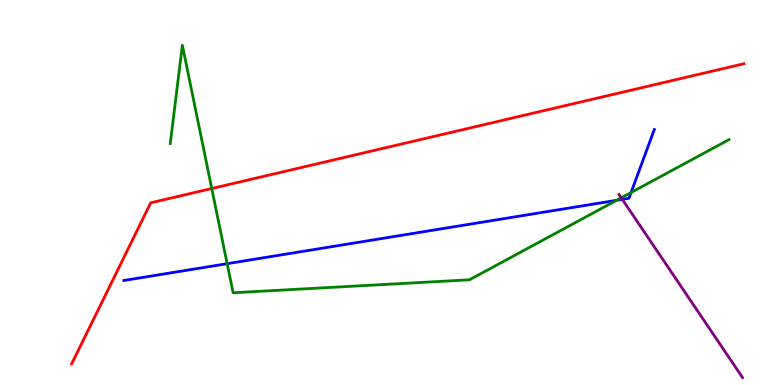[{'lines': ['blue', 'red'], 'intersections': []}, {'lines': ['green', 'red'], 'intersections': [{'x': 2.73, 'y': 5.1}]}, {'lines': ['purple', 'red'], 'intersections': []}, {'lines': ['blue', 'green'], 'intersections': [{'x': 2.93, 'y': 3.15}, {'x': 7.96, 'y': 4.8}, {'x': 8.14, 'y': 5.0}]}, {'lines': ['blue', 'purple'], 'intersections': [{'x': 8.03, 'y': 4.82}]}, {'lines': ['green', 'purple'], 'intersections': [{'x': 8.02, 'y': 4.86}]}]